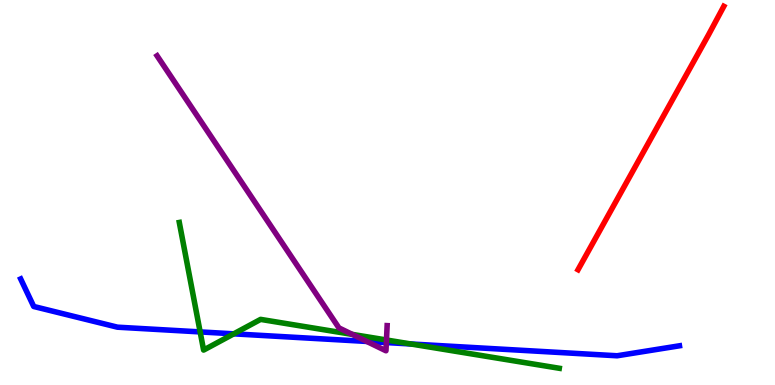[{'lines': ['blue', 'red'], 'intersections': []}, {'lines': ['green', 'red'], 'intersections': []}, {'lines': ['purple', 'red'], 'intersections': []}, {'lines': ['blue', 'green'], 'intersections': [{'x': 2.58, 'y': 1.38}, {'x': 3.02, 'y': 1.33}, {'x': 5.3, 'y': 1.07}]}, {'lines': ['blue', 'purple'], 'intersections': [{'x': 4.73, 'y': 1.13}, {'x': 4.99, 'y': 1.1}]}, {'lines': ['green', 'purple'], 'intersections': [{'x': 4.55, 'y': 1.31}, {'x': 4.99, 'y': 1.17}]}]